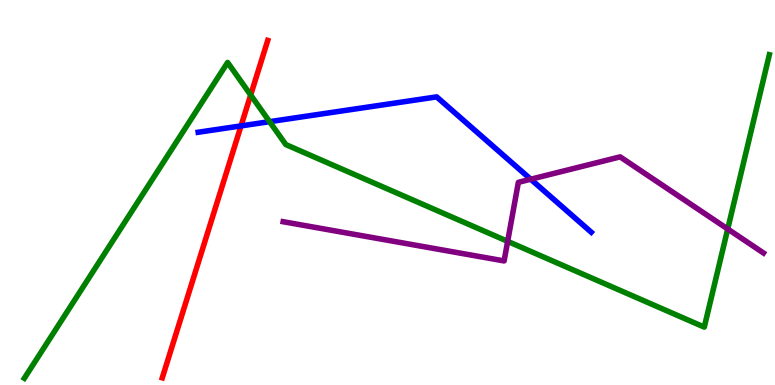[{'lines': ['blue', 'red'], 'intersections': [{'x': 3.11, 'y': 6.73}]}, {'lines': ['green', 'red'], 'intersections': [{'x': 3.23, 'y': 7.53}]}, {'lines': ['purple', 'red'], 'intersections': []}, {'lines': ['blue', 'green'], 'intersections': [{'x': 3.48, 'y': 6.84}]}, {'lines': ['blue', 'purple'], 'intersections': [{'x': 6.85, 'y': 5.34}]}, {'lines': ['green', 'purple'], 'intersections': [{'x': 6.55, 'y': 3.73}, {'x': 9.39, 'y': 4.05}]}]